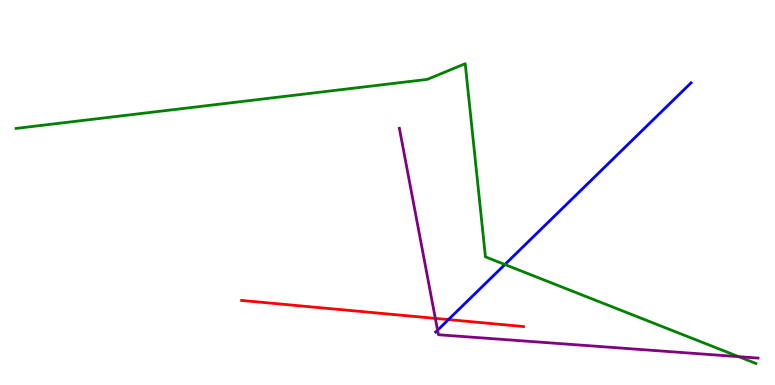[{'lines': ['blue', 'red'], 'intersections': [{'x': 5.79, 'y': 1.7}]}, {'lines': ['green', 'red'], 'intersections': []}, {'lines': ['purple', 'red'], 'intersections': [{'x': 5.62, 'y': 1.73}]}, {'lines': ['blue', 'green'], 'intersections': [{'x': 6.51, 'y': 3.13}]}, {'lines': ['blue', 'purple'], 'intersections': [{'x': 5.65, 'y': 1.42}]}, {'lines': ['green', 'purple'], 'intersections': [{'x': 9.53, 'y': 0.736}]}]